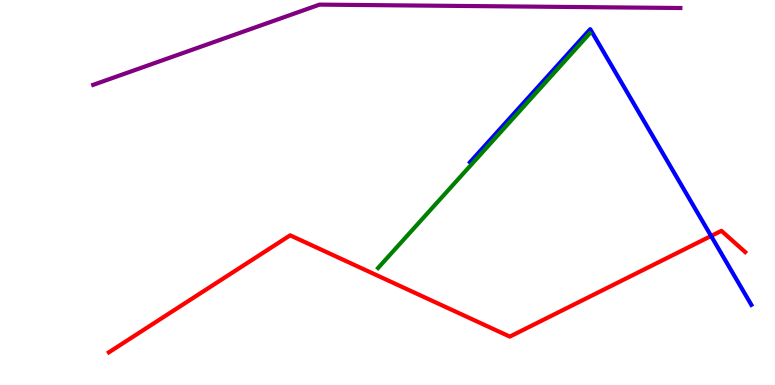[{'lines': ['blue', 'red'], 'intersections': [{'x': 9.18, 'y': 3.87}]}, {'lines': ['green', 'red'], 'intersections': []}, {'lines': ['purple', 'red'], 'intersections': []}, {'lines': ['blue', 'green'], 'intersections': []}, {'lines': ['blue', 'purple'], 'intersections': []}, {'lines': ['green', 'purple'], 'intersections': []}]